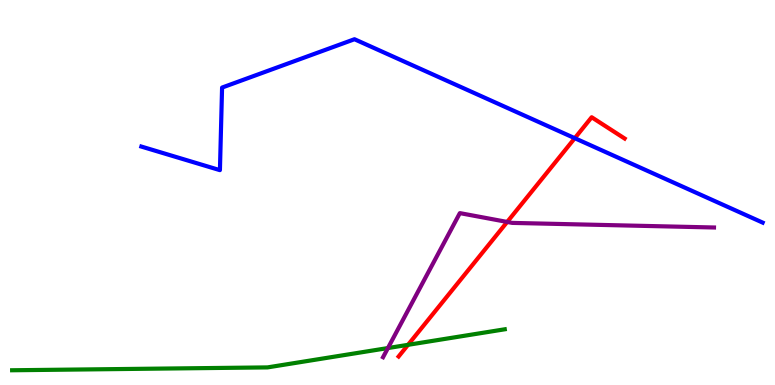[{'lines': ['blue', 'red'], 'intersections': [{'x': 7.42, 'y': 6.41}]}, {'lines': ['green', 'red'], 'intersections': [{'x': 5.26, 'y': 1.04}]}, {'lines': ['purple', 'red'], 'intersections': [{'x': 6.54, 'y': 4.24}]}, {'lines': ['blue', 'green'], 'intersections': []}, {'lines': ['blue', 'purple'], 'intersections': []}, {'lines': ['green', 'purple'], 'intersections': [{'x': 5.01, 'y': 0.96}]}]